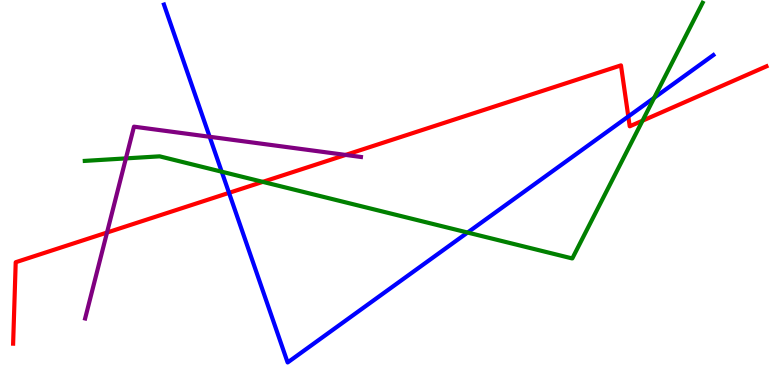[{'lines': ['blue', 'red'], 'intersections': [{'x': 2.96, 'y': 4.99}, {'x': 8.11, 'y': 6.97}]}, {'lines': ['green', 'red'], 'intersections': [{'x': 3.39, 'y': 5.28}, {'x': 8.29, 'y': 6.86}]}, {'lines': ['purple', 'red'], 'intersections': [{'x': 1.38, 'y': 3.96}, {'x': 4.46, 'y': 5.98}]}, {'lines': ['blue', 'green'], 'intersections': [{'x': 2.86, 'y': 5.54}, {'x': 6.03, 'y': 3.96}, {'x': 8.44, 'y': 7.46}]}, {'lines': ['blue', 'purple'], 'intersections': [{'x': 2.71, 'y': 6.45}]}, {'lines': ['green', 'purple'], 'intersections': [{'x': 1.62, 'y': 5.89}]}]